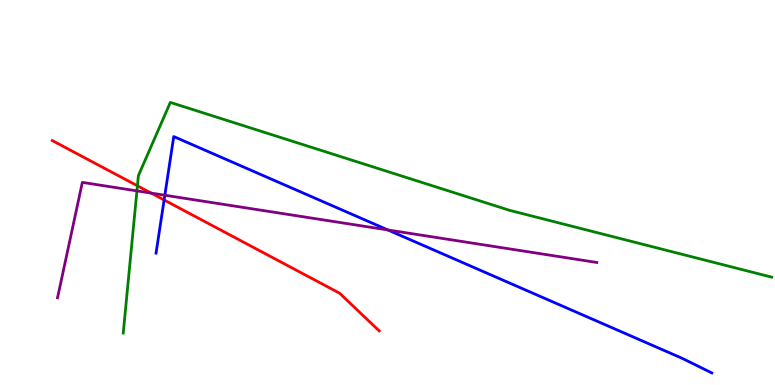[{'lines': ['blue', 'red'], 'intersections': [{'x': 2.12, 'y': 4.81}]}, {'lines': ['green', 'red'], 'intersections': [{'x': 1.77, 'y': 5.17}]}, {'lines': ['purple', 'red'], 'intersections': [{'x': 1.95, 'y': 4.98}]}, {'lines': ['blue', 'green'], 'intersections': []}, {'lines': ['blue', 'purple'], 'intersections': [{'x': 2.13, 'y': 4.93}, {'x': 5.0, 'y': 4.03}]}, {'lines': ['green', 'purple'], 'intersections': [{'x': 1.77, 'y': 5.04}]}]